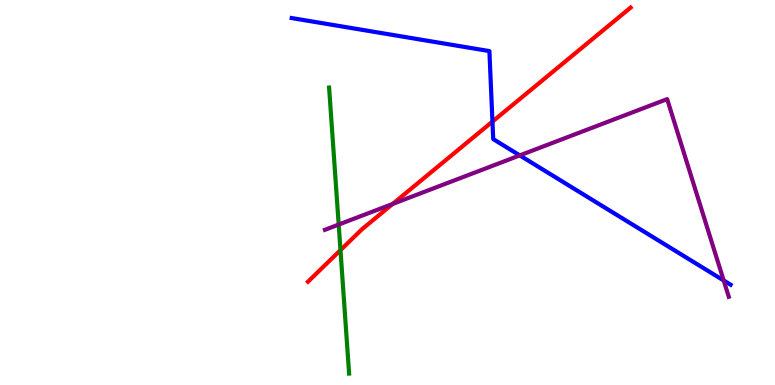[{'lines': ['blue', 'red'], 'intersections': [{'x': 6.35, 'y': 6.84}]}, {'lines': ['green', 'red'], 'intersections': [{'x': 4.39, 'y': 3.5}]}, {'lines': ['purple', 'red'], 'intersections': [{'x': 5.07, 'y': 4.7}]}, {'lines': ['blue', 'green'], 'intersections': []}, {'lines': ['blue', 'purple'], 'intersections': [{'x': 6.71, 'y': 5.96}, {'x': 9.34, 'y': 2.71}]}, {'lines': ['green', 'purple'], 'intersections': [{'x': 4.37, 'y': 4.17}]}]